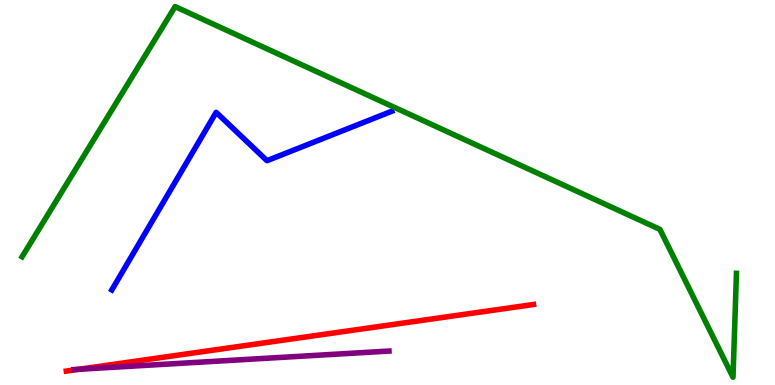[{'lines': ['blue', 'red'], 'intersections': []}, {'lines': ['green', 'red'], 'intersections': []}, {'lines': ['purple', 'red'], 'intersections': [{'x': 1.02, 'y': 0.408}]}, {'lines': ['blue', 'green'], 'intersections': []}, {'lines': ['blue', 'purple'], 'intersections': []}, {'lines': ['green', 'purple'], 'intersections': []}]